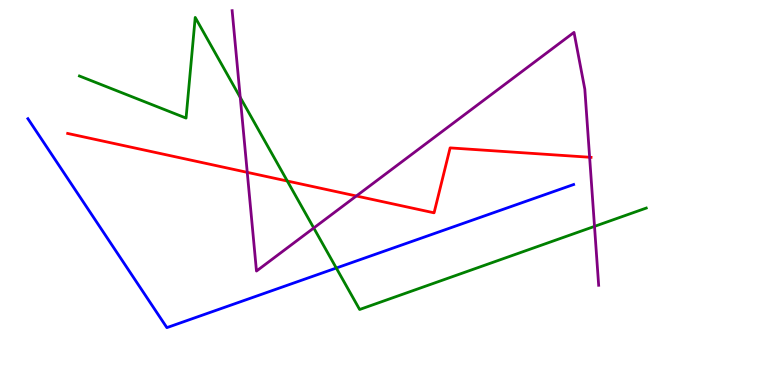[{'lines': ['blue', 'red'], 'intersections': []}, {'lines': ['green', 'red'], 'intersections': [{'x': 3.71, 'y': 5.3}]}, {'lines': ['purple', 'red'], 'intersections': [{'x': 3.19, 'y': 5.52}, {'x': 4.6, 'y': 4.91}, {'x': 7.61, 'y': 5.92}]}, {'lines': ['blue', 'green'], 'intersections': [{'x': 4.34, 'y': 3.04}]}, {'lines': ['blue', 'purple'], 'intersections': []}, {'lines': ['green', 'purple'], 'intersections': [{'x': 3.1, 'y': 7.47}, {'x': 4.05, 'y': 4.08}, {'x': 7.67, 'y': 4.12}]}]